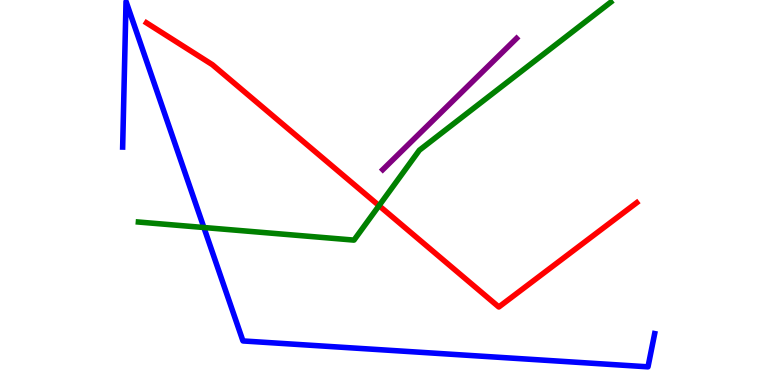[{'lines': ['blue', 'red'], 'intersections': []}, {'lines': ['green', 'red'], 'intersections': [{'x': 4.89, 'y': 4.66}]}, {'lines': ['purple', 'red'], 'intersections': []}, {'lines': ['blue', 'green'], 'intersections': [{'x': 2.63, 'y': 4.09}]}, {'lines': ['blue', 'purple'], 'intersections': []}, {'lines': ['green', 'purple'], 'intersections': []}]